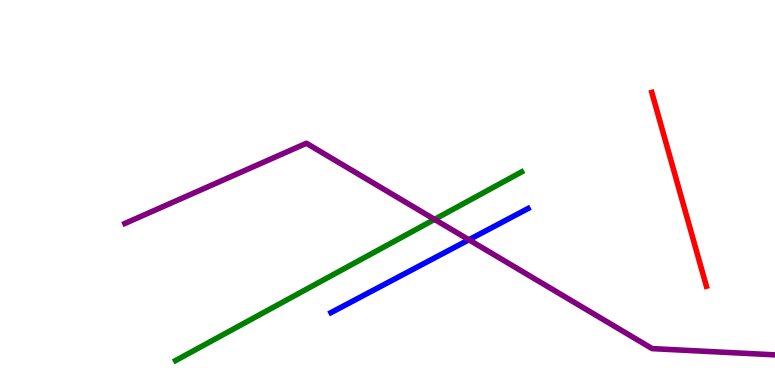[{'lines': ['blue', 'red'], 'intersections': []}, {'lines': ['green', 'red'], 'intersections': []}, {'lines': ['purple', 'red'], 'intersections': []}, {'lines': ['blue', 'green'], 'intersections': []}, {'lines': ['blue', 'purple'], 'intersections': [{'x': 6.05, 'y': 3.77}]}, {'lines': ['green', 'purple'], 'intersections': [{'x': 5.61, 'y': 4.3}]}]